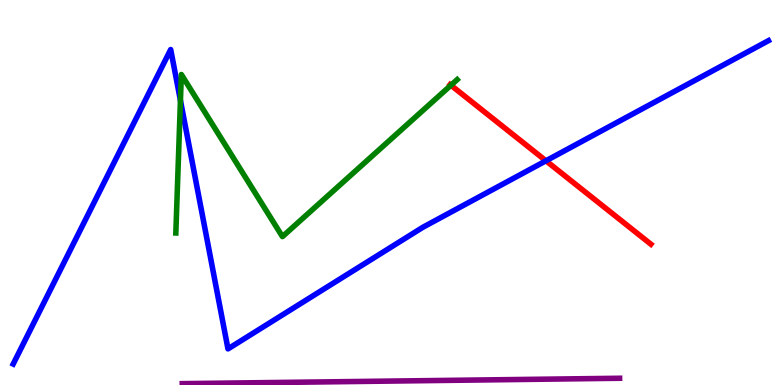[{'lines': ['blue', 'red'], 'intersections': [{'x': 7.04, 'y': 5.82}]}, {'lines': ['green', 'red'], 'intersections': [{'x': 5.82, 'y': 7.79}]}, {'lines': ['purple', 'red'], 'intersections': []}, {'lines': ['blue', 'green'], 'intersections': [{'x': 2.33, 'y': 7.39}]}, {'lines': ['blue', 'purple'], 'intersections': []}, {'lines': ['green', 'purple'], 'intersections': []}]